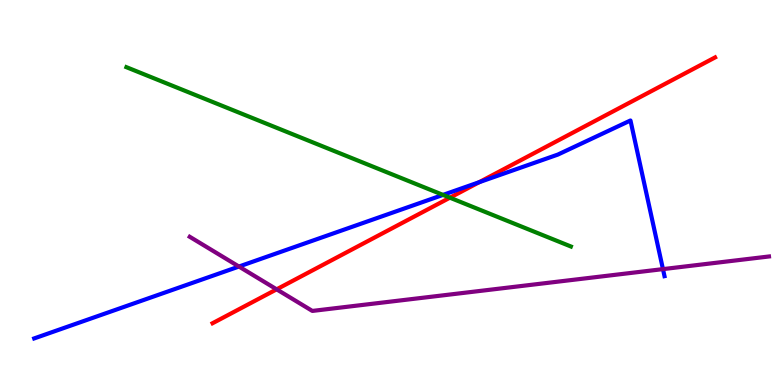[{'lines': ['blue', 'red'], 'intersections': [{'x': 6.18, 'y': 5.27}]}, {'lines': ['green', 'red'], 'intersections': [{'x': 5.81, 'y': 4.87}]}, {'lines': ['purple', 'red'], 'intersections': [{'x': 3.57, 'y': 2.48}]}, {'lines': ['blue', 'green'], 'intersections': [{'x': 5.72, 'y': 4.94}]}, {'lines': ['blue', 'purple'], 'intersections': [{'x': 3.08, 'y': 3.08}, {'x': 8.55, 'y': 3.01}]}, {'lines': ['green', 'purple'], 'intersections': []}]